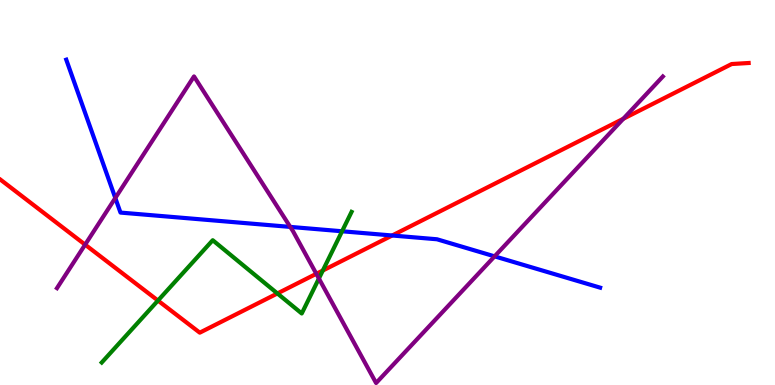[{'lines': ['blue', 'red'], 'intersections': [{'x': 5.06, 'y': 3.88}]}, {'lines': ['green', 'red'], 'intersections': [{'x': 2.04, 'y': 2.19}, {'x': 3.58, 'y': 2.38}, {'x': 4.17, 'y': 2.97}]}, {'lines': ['purple', 'red'], 'intersections': [{'x': 1.1, 'y': 3.65}, {'x': 4.08, 'y': 2.89}, {'x': 8.04, 'y': 6.92}]}, {'lines': ['blue', 'green'], 'intersections': [{'x': 4.41, 'y': 3.99}]}, {'lines': ['blue', 'purple'], 'intersections': [{'x': 1.49, 'y': 4.86}, {'x': 3.75, 'y': 4.11}, {'x': 6.38, 'y': 3.34}]}, {'lines': ['green', 'purple'], 'intersections': [{'x': 4.11, 'y': 2.77}]}]